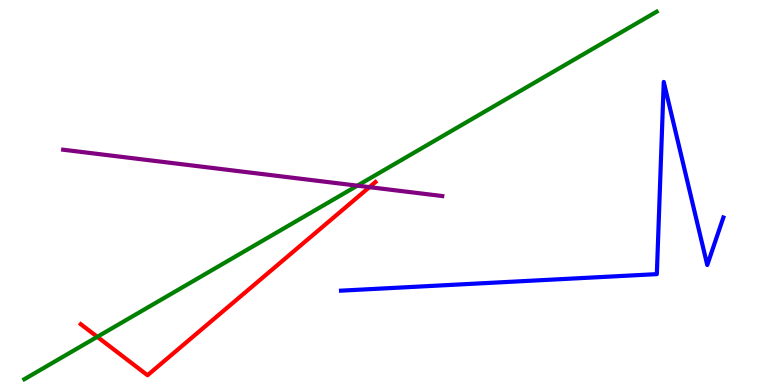[{'lines': ['blue', 'red'], 'intersections': []}, {'lines': ['green', 'red'], 'intersections': [{'x': 1.26, 'y': 1.25}]}, {'lines': ['purple', 'red'], 'intersections': [{'x': 4.77, 'y': 5.14}]}, {'lines': ['blue', 'green'], 'intersections': []}, {'lines': ['blue', 'purple'], 'intersections': []}, {'lines': ['green', 'purple'], 'intersections': [{'x': 4.61, 'y': 5.18}]}]